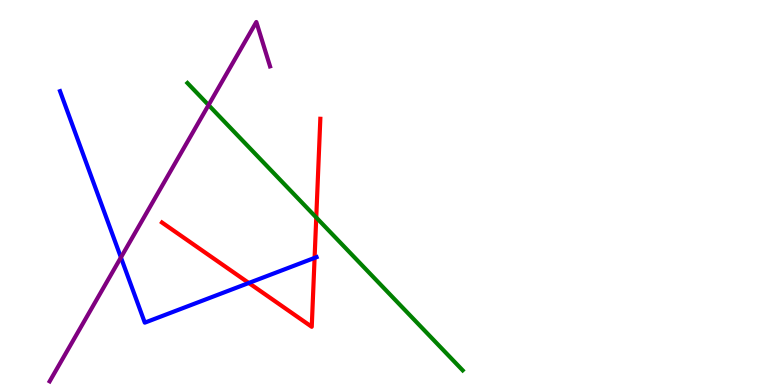[{'lines': ['blue', 'red'], 'intersections': [{'x': 3.21, 'y': 2.65}, {'x': 4.06, 'y': 3.3}]}, {'lines': ['green', 'red'], 'intersections': [{'x': 4.08, 'y': 4.35}]}, {'lines': ['purple', 'red'], 'intersections': []}, {'lines': ['blue', 'green'], 'intersections': []}, {'lines': ['blue', 'purple'], 'intersections': [{'x': 1.56, 'y': 3.31}]}, {'lines': ['green', 'purple'], 'intersections': [{'x': 2.69, 'y': 7.27}]}]